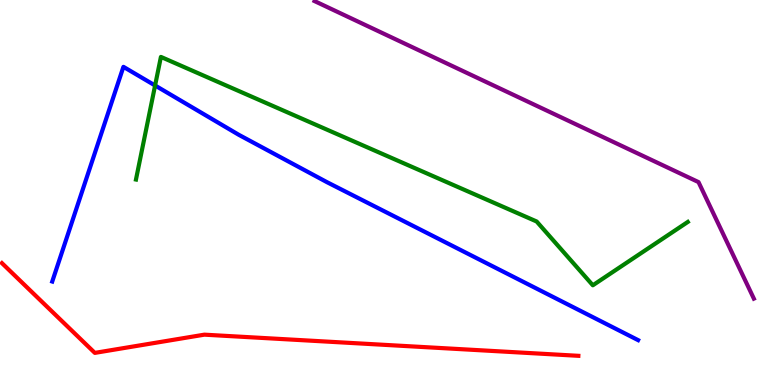[{'lines': ['blue', 'red'], 'intersections': []}, {'lines': ['green', 'red'], 'intersections': []}, {'lines': ['purple', 'red'], 'intersections': []}, {'lines': ['blue', 'green'], 'intersections': [{'x': 2.0, 'y': 7.78}]}, {'lines': ['blue', 'purple'], 'intersections': []}, {'lines': ['green', 'purple'], 'intersections': []}]